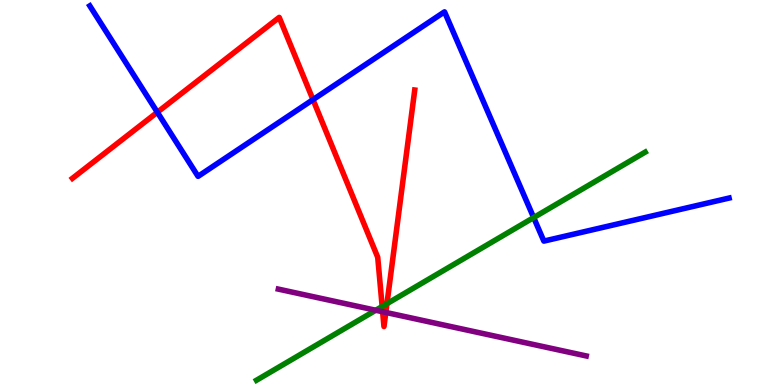[{'lines': ['blue', 'red'], 'intersections': [{'x': 2.03, 'y': 7.08}, {'x': 4.04, 'y': 7.41}]}, {'lines': ['green', 'red'], 'intersections': [{'x': 4.93, 'y': 2.04}, {'x': 4.99, 'y': 2.11}]}, {'lines': ['purple', 'red'], 'intersections': [{'x': 4.94, 'y': 1.9}, {'x': 4.98, 'y': 1.88}]}, {'lines': ['blue', 'green'], 'intersections': [{'x': 6.89, 'y': 4.35}]}, {'lines': ['blue', 'purple'], 'intersections': []}, {'lines': ['green', 'purple'], 'intersections': [{'x': 4.85, 'y': 1.94}]}]